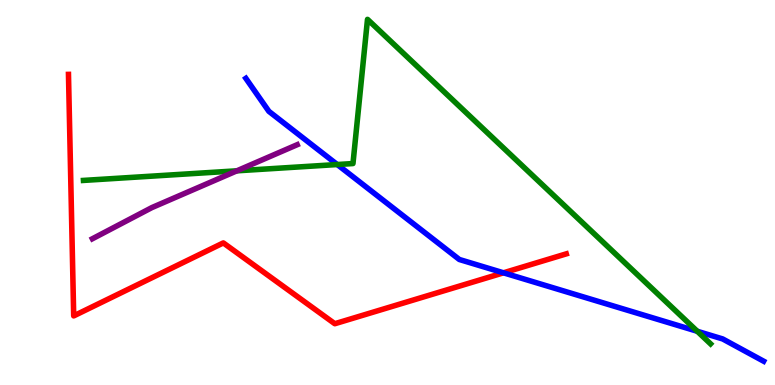[{'lines': ['blue', 'red'], 'intersections': [{'x': 6.5, 'y': 2.91}]}, {'lines': ['green', 'red'], 'intersections': []}, {'lines': ['purple', 'red'], 'intersections': []}, {'lines': ['blue', 'green'], 'intersections': [{'x': 4.35, 'y': 5.73}, {'x': 9.0, 'y': 1.4}]}, {'lines': ['blue', 'purple'], 'intersections': []}, {'lines': ['green', 'purple'], 'intersections': [{'x': 3.06, 'y': 5.56}]}]